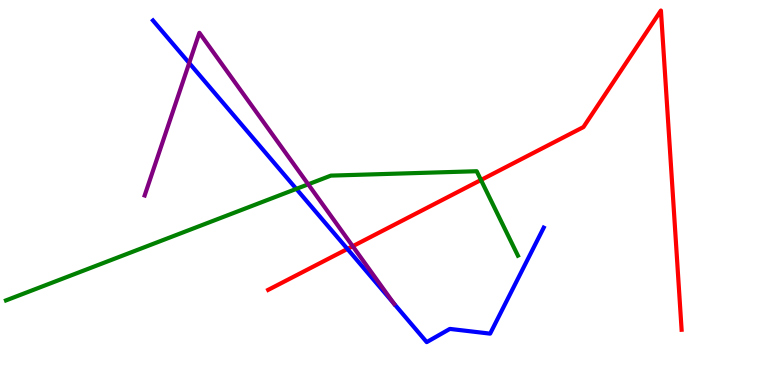[{'lines': ['blue', 'red'], 'intersections': [{'x': 4.48, 'y': 3.53}]}, {'lines': ['green', 'red'], 'intersections': [{'x': 6.21, 'y': 5.32}]}, {'lines': ['purple', 'red'], 'intersections': [{'x': 4.55, 'y': 3.6}]}, {'lines': ['blue', 'green'], 'intersections': [{'x': 3.82, 'y': 5.09}]}, {'lines': ['blue', 'purple'], 'intersections': [{'x': 2.44, 'y': 8.36}, {'x': 5.08, 'y': 2.12}]}, {'lines': ['green', 'purple'], 'intersections': [{'x': 3.98, 'y': 5.21}]}]